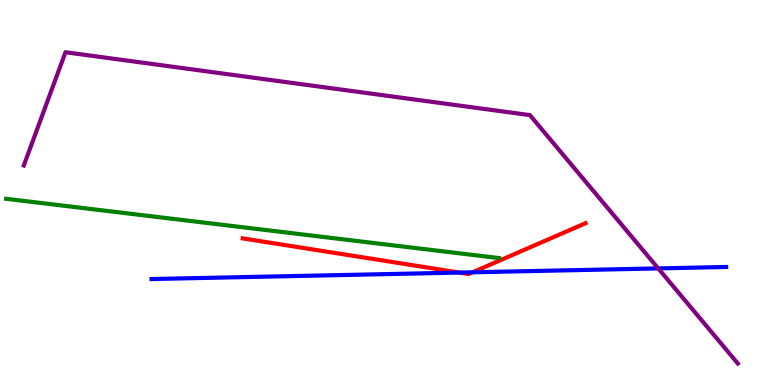[{'lines': ['blue', 'red'], 'intersections': [{'x': 5.93, 'y': 2.92}, {'x': 6.1, 'y': 2.93}]}, {'lines': ['green', 'red'], 'intersections': []}, {'lines': ['purple', 'red'], 'intersections': []}, {'lines': ['blue', 'green'], 'intersections': []}, {'lines': ['blue', 'purple'], 'intersections': [{'x': 8.49, 'y': 3.03}]}, {'lines': ['green', 'purple'], 'intersections': []}]